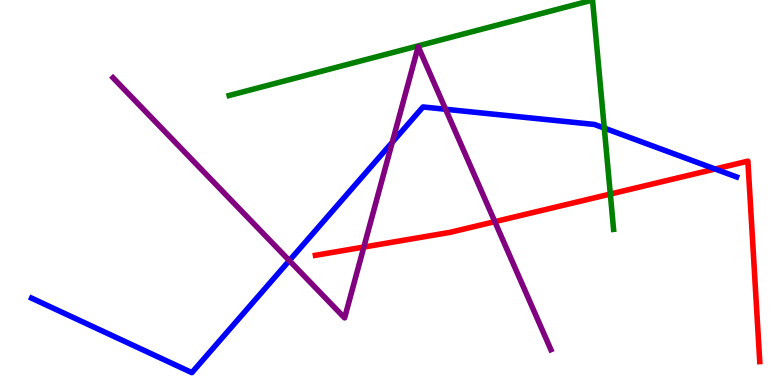[{'lines': ['blue', 'red'], 'intersections': [{'x': 9.23, 'y': 5.61}]}, {'lines': ['green', 'red'], 'intersections': [{'x': 7.88, 'y': 4.96}]}, {'lines': ['purple', 'red'], 'intersections': [{'x': 4.69, 'y': 3.58}, {'x': 6.38, 'y': 4.24}]}, {'lines': ['blue', 'green'], 'intersections': [{'x': 7.8, 'y': 6.67}]}, {'lines': ['blue', 'purple'], 'intersections': [{'x': 3.73, 'y': 3.23}, {'x': 5.06, 'y': 6.3}, {'x': 5.75, 'y': 7.16}]}, {'lines': ['green', 'purple'], 'intersections': []}]